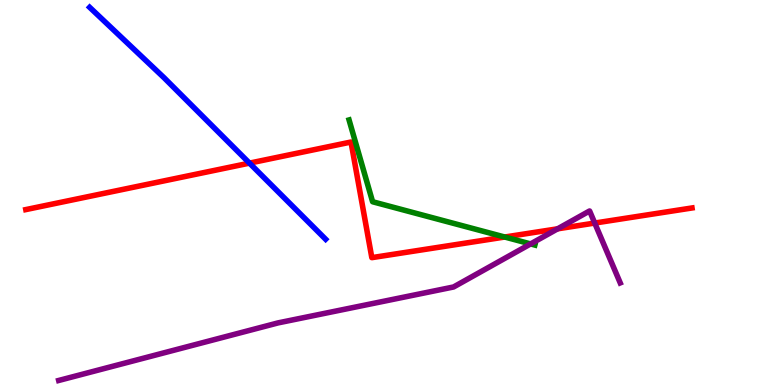[{'lines': ['blue', 'red'], 'intersections': [{'x': 3.22, 'y': 5.76}]}, {'lines': ['green', 'red'], 'intersections': [{'x': 6.51, 'y': 3.84}]}, {'lines': ['purple', 'red'], 'intersections': [{'x': 7.2, 'y': 4.06}, {'x': 7.67, 'y': 4.21}]}, {'lines': ['blue', 'green'], 'intersections': []}, {'lines': ['blue', 'purple'], 'intersections': []}, {'lines': ['green', 'purple'], 'intersections': [{'x': 6.85, 'y': 3.66}]}]